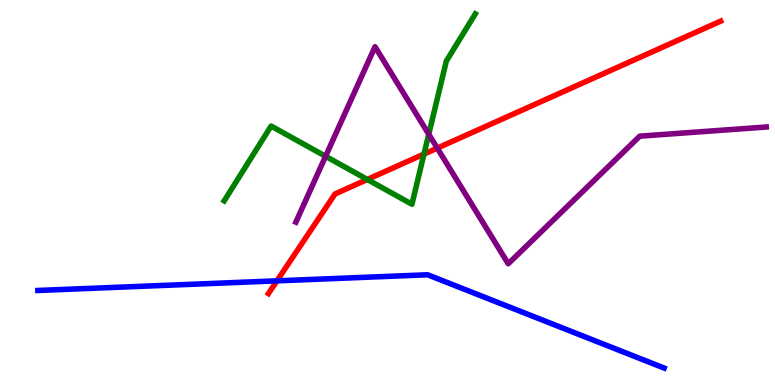[{'lines': ['blue', 'red'], 'intersections': [{'x': 3.57, 'y': 2.71}]}, {'lines': ['green', 'red'], 'intersections': [{'x': 4.74, 'y': 5.34}, {'x': 5.47, 'y': 6.0}]}, {'lines': ['purple', 'red'], 'intersections': [{'x': 5.64, 'y': 6.15}]}, {'lines': ['blue', 'green'], 'intersections': []}, {'lines': ['blue', 'purple'], 'intersections': []}, {'lines': ['green', 'purple'], 'intersections': [{'x': 4.2, 'y': 5.94}, {'x': 5.53, 'y': 6.51}]}]